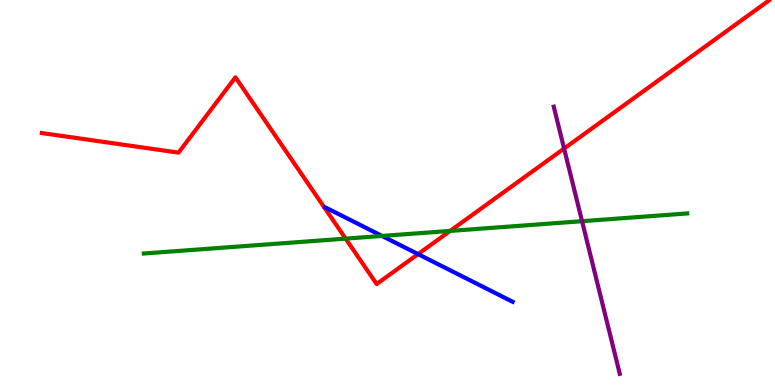[{'lines': ['blue', 'red'], 'intersections': [{'x': 5.39, 'y': 3.4}]}, {'lines': ['green', 'red'], 'intersections': [{'x': 4.46, 'y': 3.8}, {'x': 5.81, 'y': 4.0}]}, {'lines': ['purple', 'red'], 'intersections': [{'x': 7.28, 'y': 6.14}]}, {'lines': ['blue', 'green'], 'intersections': [{'x': 4.93, 'y': 3.87}]}, {'lines': ['blue', 'purple'], 'intersections': []}, {'lines': ['green', 'purple'], 'intersections': [{'x': 7.51, 'y': 4.25}]}]